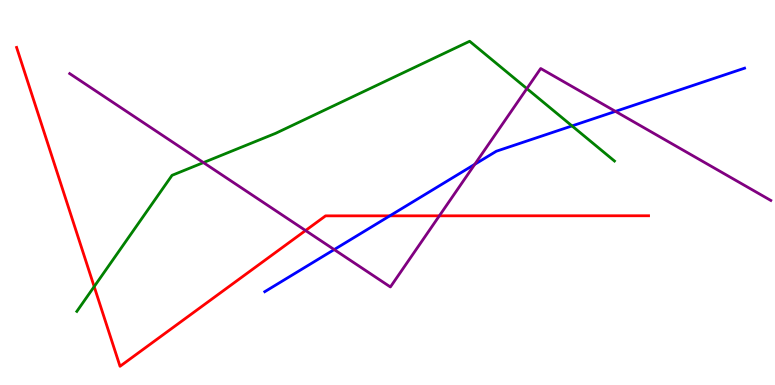[{'lines': ['blue', 'red'], 'intersections': [{'x': 5.03, 'y': 4.39}]}, {'lines': ['green', 'red'], 'intersections': [{'x': 1.22, 'y': 2.56}]}, {'lines': ['purple', 'red'], 'intersections': [{'x': 3.94, 'y': 4.01}, {'x': 5.67, 'y': 4.39}]}, {'lines': ['blue', 'green'], 'intersections': [{'x': 7.38, 'y': 6.73}]}, {'lines': ['blue', 'purple'], 'intersections': [{'x': 4.31, 'y': 3.52}, {'x': 6.13, 'y': 5.73}, {'x': 7.94, 'y': 7.11}]}, {'lines': ['green', 'purple'], 'intersections': [{'x': 2.63, 'y': 5.78}, {'x': 6.8, 'y': 7.7}]}]